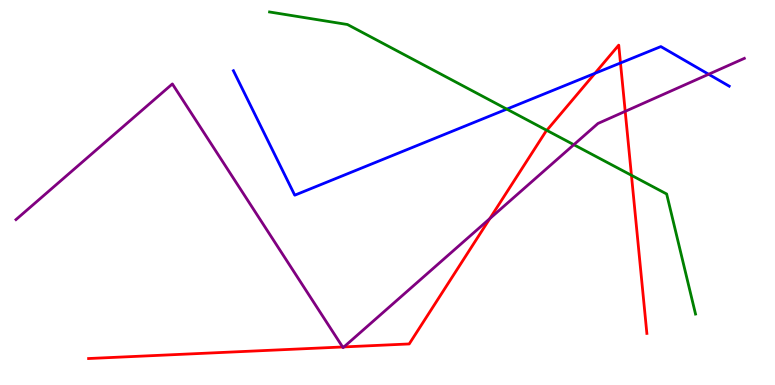[{'lines': ['blue', 'red'], 'intersections': [{'x': 7.68, 'y': 8.09}, {'x': 8.01, 'y': 8.36}]}, {'lines': ['green', 'red'], 'intersections': [{'x': 7.06, 'y': 6.61}, {'x': 8.15, 'y': 5.45}]}, {'lines': ['purple', 'red'], 'intersections': [{'x': 4.42, 'y': 0.988}, {'x': 4.44, 'y': 0.989}, {'x': 6.32, 'y': 4.32}, {'x': 8.07, 'y': 7.11}]}, {'lines': ['blue', 'green'], 'intersections': [{'x': 6.54, 'y': 7.17}]}, {'lines': ['blue', 'purple'], 'intersections': [{'x': 9.14, 'y': 8.07}]}, {'lines': ['green', 'purple'], 'intersections': [{'x': 7.4, 'y': 6.24}]}]